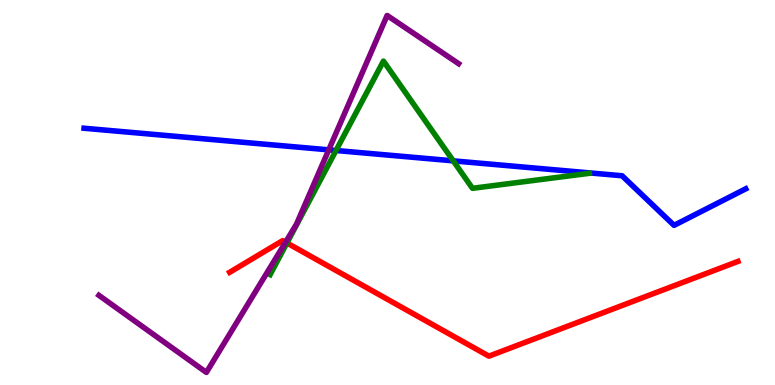[{'lines': ['blue', 'red'], 'intersections': []}, {'lines': ['green', 'red'], 'intersections': [{'x': 3.7, 'y': 3.69}]}, {'lines': ['purple', 'red'], 'intersections': [{'x': 3.68, 'y': 3.71}]}, {'lines': ['blue', 'green'], 'intersections': [{'x': 4.34, 'y': 6.09}, {'x': 5.85, 'y': 5.82}]}, {'lines': ['blue', 'purple'], 'intersections': [{'x': 4.24, 'y': 6.11}]}, {'lines': ['green', 'purple'], 'intersections': []}]